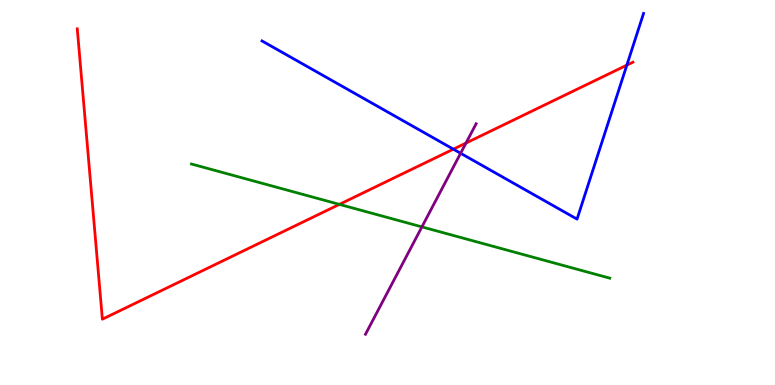[{'lines': ['blue', 'red'], 'intersections': [{'x': 5.85, 'y': 6.13}, {'x': 8.09, 'y': 8.31}]}, {'lines': ['green', 'red'], 'intersections': [{'x': 4.38, 'y': 4.69}]}, {'lines': ['purple', 'red'], 'intersections': [{'x': 6.01, 'y': 6.28}]}, {'lines': ['blue', 'green'], 'intersections': []}, {'lines': ['blue', 'purple'], 'intersections': [{'x': 5.94, 'y': 6.02}]}, {'lines': ['green', 'purple'], 'intersections': [{'x': 5.44, 'y': 4.11}]}]